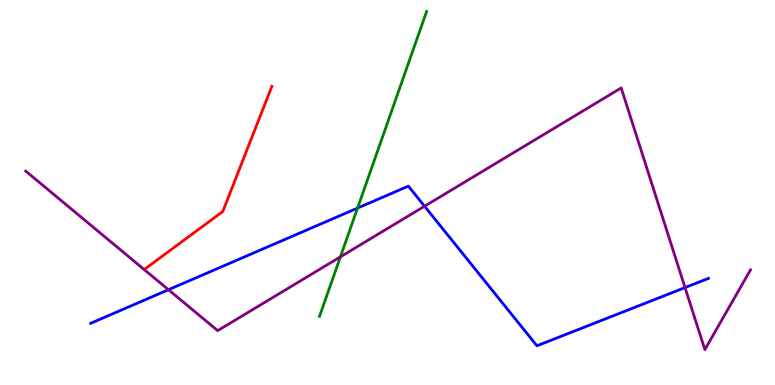[{'lines': ['blue', 'red'], 'intersections': []}, {'lines': ['green', 'red'], 'intersections': []}, {'lines': ['purple', 'red'], 'intersections': []}, {'lines': ['blue', 'green'], 'intersections': [{'x': 4.61, 'y': 4.6}]}, {'lines': ['blue', 'purple'], 'intersections': [{'x': 2.17, 'y': 2.47}, {'x': 5.48, 'y': 4.64}, {'x': 8.84, 'y': 2.53}]}, {'lines': ['green', 'purple'], 'intersections': [{'x': 4.39, 'y': 3.33}]}]